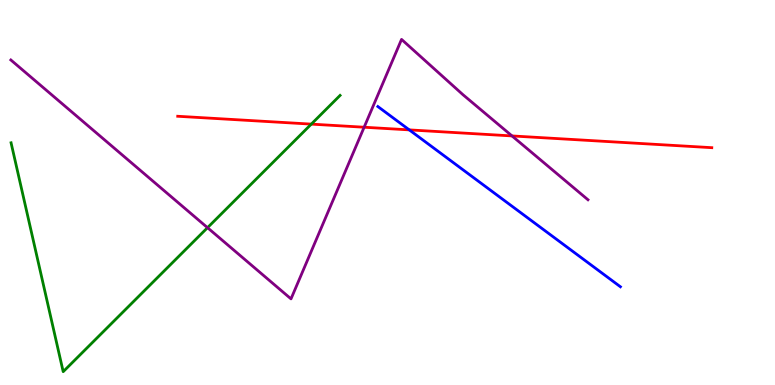[{'lines': ['blue', 'red'], 'intersections': [{'x': 5.28, 'y': 6.63}]}, {'lines': ['green', 'red'], 'intersections': [{'x': 4.02, 'y': 6.78}]}, {'lines': ['purple', 'red'], 'intersections': [{'x': 4.7, 'y': 6.7}, {'x': 6.61, 'y': 6.47}]}, {'lines': ['blue', 'green'], 'intersections': []}, {'lines': ['blue', 'purple'], 'intersections': []}, {'lines': ['green', 'purple'], 'intersections': [{'x': 2.68, 'y': 4.09}]}]